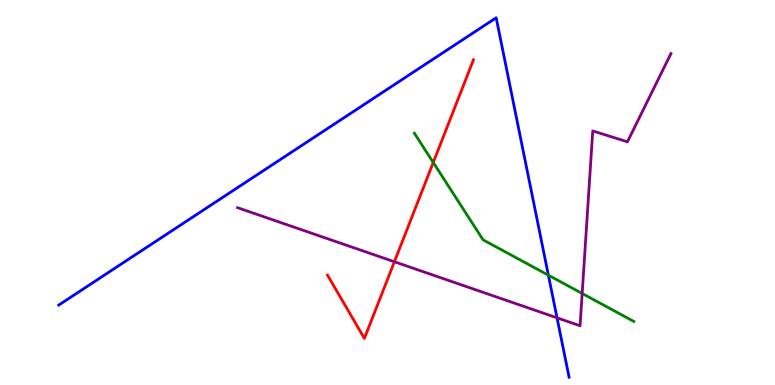[{'lines': ['blue', 'red'], 'intersections': []}, {'lines': ['green', 'red'], 'intersections': [{'x': 5.59, 'y': 5.78}]}, {'lines': ['purple', 'red'], 'intersections': [{'x': 5.09, 'y': 3.2}]}, {'lines': ['blue', 'green'], 'intersections': [{'x': 7.08, 'y': 2.85}]}, {'lines': ['blue', 'purple'], 'intersections': [{'x': 7.19, 'y': 1.74}]}, {'lines': ['green', 'purple'], 'intersections': [{'x': 7.51, 'y': 2.38}]}]